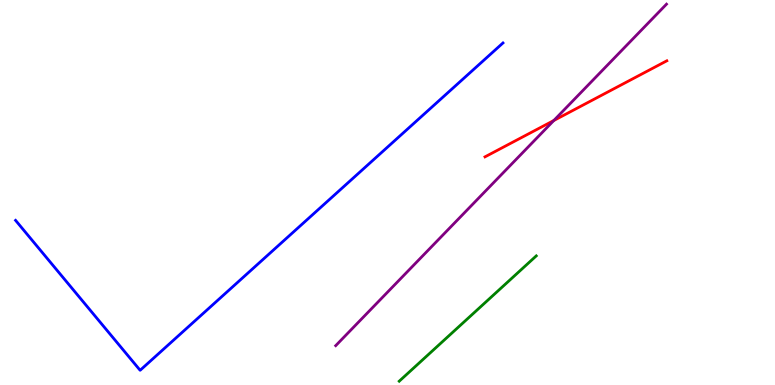[{'lines': ['blue', 'red'], 'intersections': []}, {'lines': ['green', 'red'], 'intersections': []}, {'lines': ['purple', 'red'], 'intersections': [{'x': 7.15, 'y': 6.87}]}, {'lines': ['blue', 'green'], 'intersections': []}, {'lines': ['blue', 'purple'], 'intersections': []}, {'lines': ['green', 'purple'], 'intersections': []}]